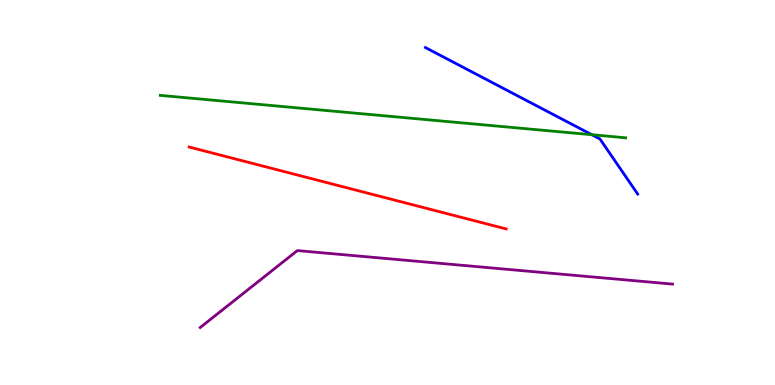[{'lines': ['blue', 'red'], 'intersections': []}, {'lines': ['green', 'red'], 'intersections': []}, {'lines': ['purple', 'red'], 'intersections': []}, {'lines': ['blue', 'green'], 'intersections': [{'x': 7.64, 'y': 6.5}]}, {'lines': ['blue', 'purple'], 'intersections': []}, {'lines': ['green', 'purple'], 'intersections': []}]